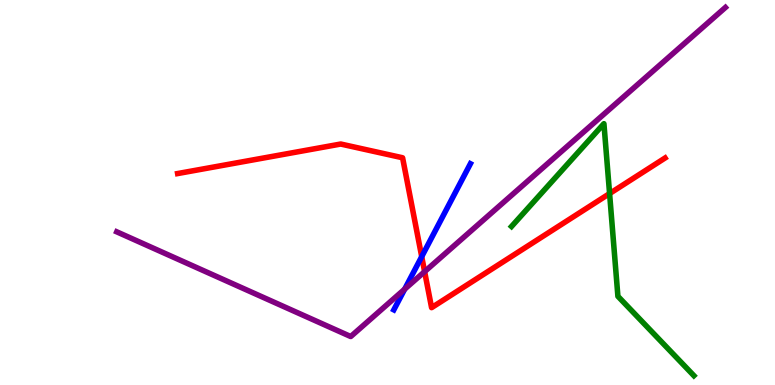[{'lines': ['blue', 'red'], 'intersections': [{'x': 5.44, 'y': 3.33}]}, {'lines': ['green', 'red'], 'intersections': [{'x': 7.87, 'y': 4.97}]}, {'lines': ['purple', 'red'], 'intersections': [{'x': 5.48, 'y': 2.94}]}, {'lines': ['blue', 'green'], 'intersections': []}, {'lines': ['blue', 'purple'], 'intersections': [{'x': 5.22, 'y': 2.49}]}, {'lines': ['green', 'purple'], 'intersections': []}]